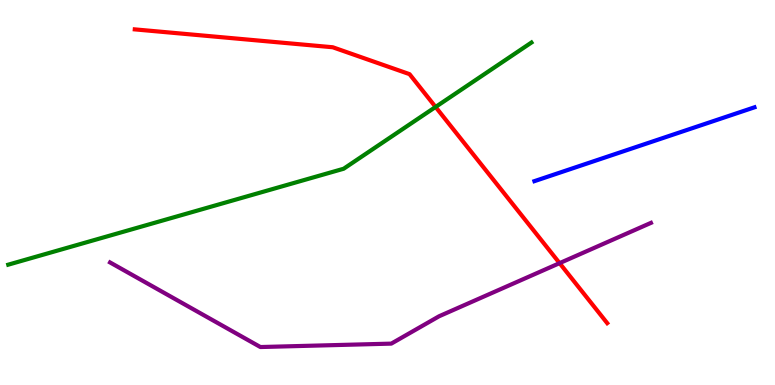[{'lines': ['blue', 'red'], 'intersections': []}, {'lines': ['green', 'red'], 'intersections': [{'x': 5.62, 'y': 7.22}]}, {'lines': ['purple', 'red'], 'intersections': [{'x': 7.22, 'y': 3.17}]}, {'lines': ['blue', 'green'], 'intersections': []}, {'lines': ['blue', 'purple'], 'intersections': []}, {'lines': ['green', 'purple'], 'intersections': []}]